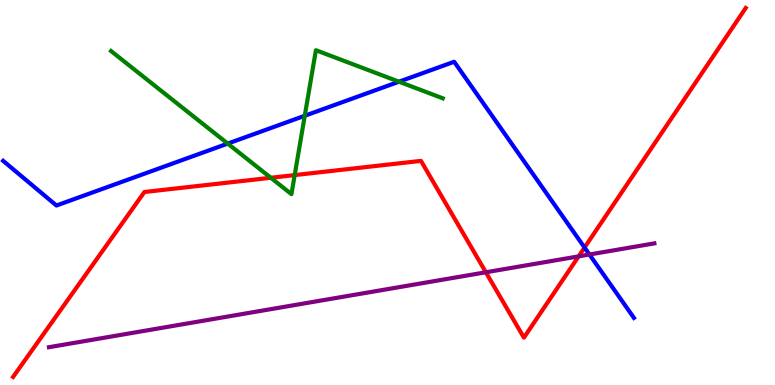[{'lines': ['blue', 'red'], 'intersections': [{'x': 7.54, 'y': 3.57}]}, {'lines': ['green', 'red'], 'intersections': [{'x': 3.49, 'y': 5.38}, {'x': 3.8, 'y': 5.45}]}, {'lines': ['purple', 'red'], 'intersections': [{'x': 6.27, 'y': 2.93}, {'x': 7.47, 'y': 3.34}]}, {'lines': ['blue', 'green'], 'intersections': [{'x': 2.94, 'y': 6.27}, {'x': 3.93, 'y': 6.99}, {'x': 5.15, 'y': 7.88}]}, {'lines': ['blue', 'purple'], 'intersections': [{'x': 7.61, 'y': 3.39}]}, {'lines': ['green', 'purple'], 'intersections': []}]